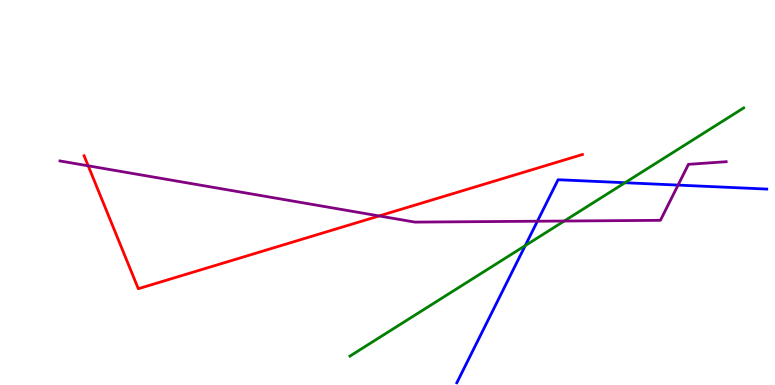[{'lines': ['blue', 'red'], 'intersections': []}, {'lines': ['green', 'red'], 'intersections': []}, {'lines': ['purple', 'red'], 'intersections': [{'x': 1.14, 'y': 5.69}, {'x': 4.89, 'y': 4.39}]}, {'lines': ['blue', 'green'], 'intersections': [{'x': 6.78, 'y': 3.62}, {'x': 8.06, 'y': 5.25}]}, {'lines': ['blue', 'purple'], 'intersections': [{'x': 6.93, 'y': 4.25}, {'x': 8.75, 'y': 5.19}]}, {'lines': ['green', 'purple'], 'intersections': [{'x': 7.28, 'y': 4.26}]}]